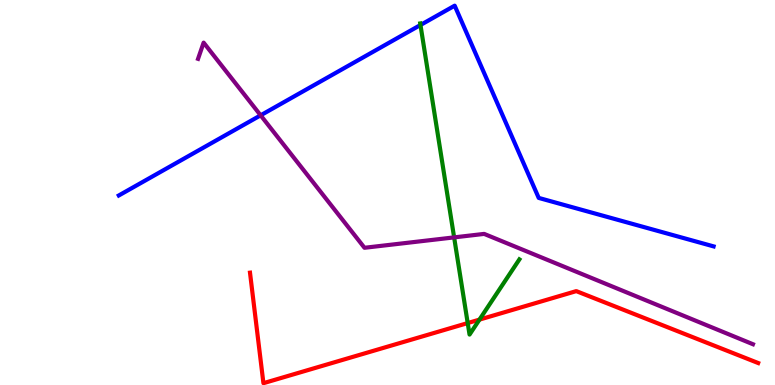[{'lines': ['blue', 'red'], 'intersections': []}, {'lines': ['green', 'red'], 'intersections': [{'x': 6.03, 'y': 1.61}, {'x': 6.19, 'y': 1.7}]}, {'lines': ['purple', 'red'], 'intersections': []}, {'lines': ['blue', 'green'], 'intersections': [{'x': 5.43, 'y': 9.35}]}, {'lines': ['blue', 'purple'], 'intersections': [{'x': 3.36, 'y': 7.0}]}, {'lines': ['green', 'purple'], 'intersections': [{'x': 5.86, 'y': 3.83}]}]